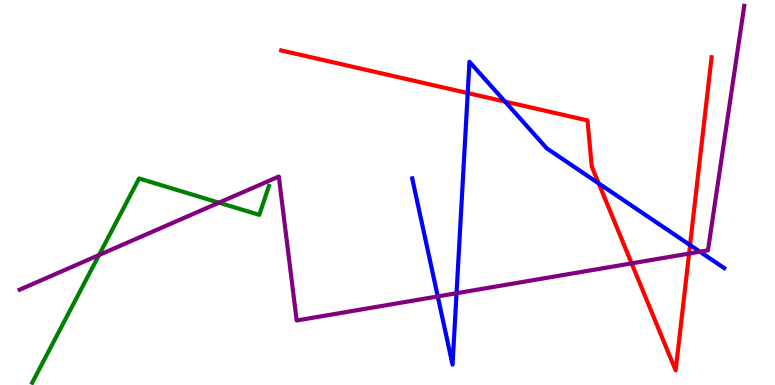[{'lines': ['blue', 'red'], 'intersections': [{'x': 6.03, 'y': 7.58}, {'x': 6.52, 'y': 7.36}, {'x': 7.73, 'y': 5.24}, {'x': 8.9, 'y': 3.63}]}, {'lines': ['green', 'red'], 'intersections': []}, {'lines': ['purple', 'red'], 'intersections': [{'x': 8.15, 'y': 3.16}, {'x': 8.89, 'y': 3.41}]}, {'lines': ['blue', 'green'], 'intersections': []}, {'lines': ['blue', 'purple'], 'intersections': [{'x': 5.65, 'y': 2.3}, {'x': 5.89, 'y': 2.38}, {'x': 9.03, 'y': 3.46}]}, {'lines': ['green', 'purple'], 'intersections': [{'x': 1.28, 'y': 3.38}, {'x': 2.83, 'y': 4.74}]}]